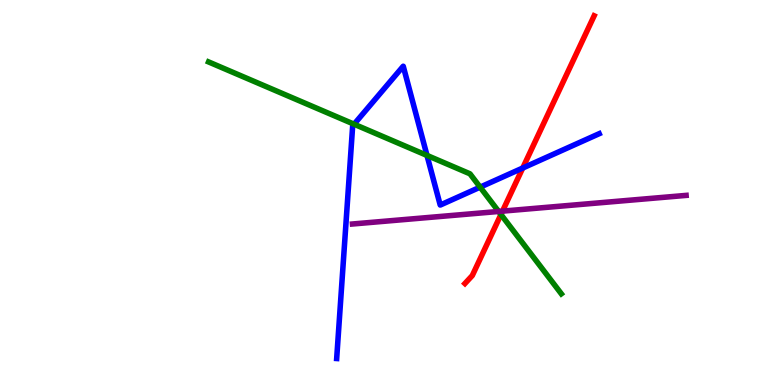[{'lines': ['blue', 'red'], 'intersections': [{'x': 6.75, 'y': 5.64}]}, {'lines': ['green', 'red'], 'intersections': [{'x': 6.46, 'y': 4.43}]}, {'lines': ['purple', 'red'], 'intersections': [{'x': 6.48, 'y': 4.52}]}, {'lines': ['blue', 'green'], 'intersections': [{'x': 4.57, 'y': 6.77}, {'x': 5.51, 'y': 5.96}, {'x': 6.2, 'y': 5.14}]}, {'lines': ['blue', 'purple'], 'intersections': []}, {'lines': ['green', 'purple'], 'intersections': [{'x': 6.43, 'y': 4.51}]}]